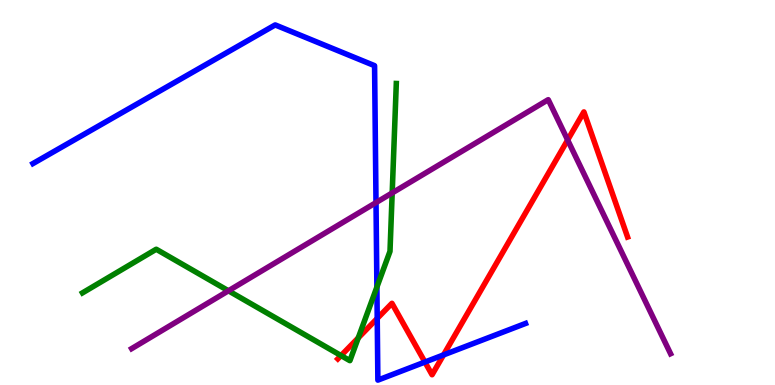[{'lines': ['blue', 'red'], 'intersections': [{'x': 4.87, 'y': 1.73}, {'x': 5.48, 'y': 0.596}, {'x': 5.72, 'y': 0.781}]}, {'lines': ['green', 'red'], 'intersections': [{'x': 4.4, 'y': 0.764}, {'x': 4.62, 'y': 1.22}]}, {'lines': ['purple', 'red'], 'intersections': [{'x': 7.32, 'y': 6.36}]}, {'lines': ['blue', 'green'], 'intersections': [{'x': 4.86, 'y': 2.54}]}, {'lines': ['blue', 'purple'], 'intersections': [{'x': 4.85, 'y': 4.74}]}, {'lines': ['green', 'purple'], 'intersections': [{'x': 2.95, 'y': 2.45}, {'x': 5.06, 'y': 4.99}]}]